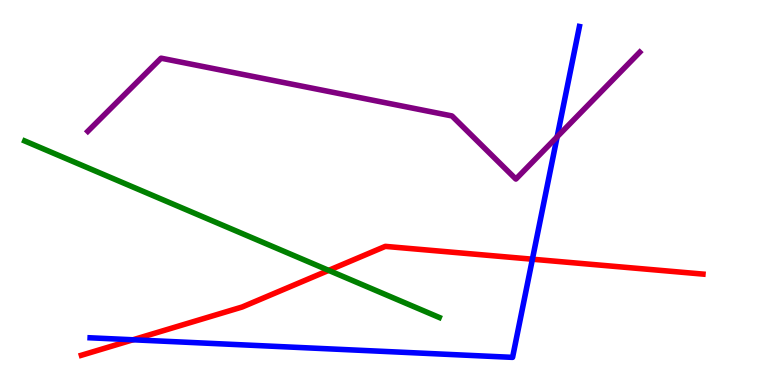[{'lines': ['blue', 'red'], 'intersections': [{'x': 1.72, 'y': 1.17}, {'x': 6.87, 'y': 3.27}]}, {'lines': ['green', 'red'], 'intersections': [{'x': 4.24, 'y': 2.98}]}, {'lines': ['purple', 'red'], 'intersections': []}, {'lines': ['blue', 'green'], 'intersections': []}, {'lines': ['blue', 'purple'], 'intersections': [{'x': 7.19, 'y': 6.45}]}, {'lines': ['green', 'purple'], 'intersections': []}]